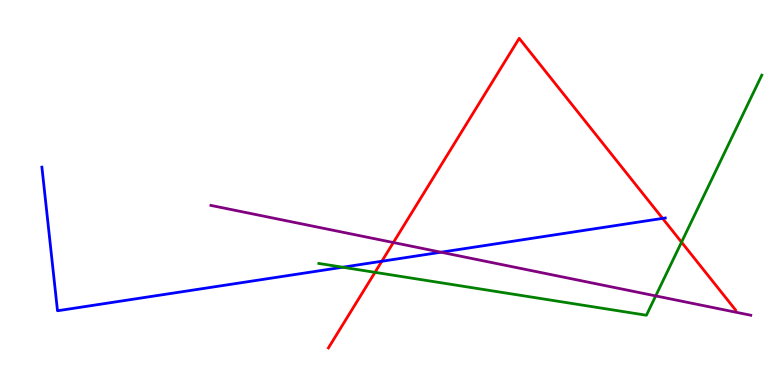[{'lines': ['blue', 'red'], 'intersections': [{'x': 4.93, 'y': 3.21}, {'x': 8.55, 'y': 4.33}]}, {'lines': ['green', 'red'], 'intersections': [{'x': 4.84, 'y': 2.93}, {'x': 8.79, 'y': 3.71}]}, {'lines': ['purple', 'red'], 'intersections': [{'x': 5.08, 'y': 3.7}]}, {'lines': ['blue', 'green'], 'intersections': [{'x': 4.42, 'y': 3.06}]}, {'lines': ['blue', 'purple'], 'intersections': [{'x': 5.69, 'y': 3.45}]}, {'lines': ['green', 'purple'], 'intersections': [{'x': 8.46, 'y': 2.31}]}]